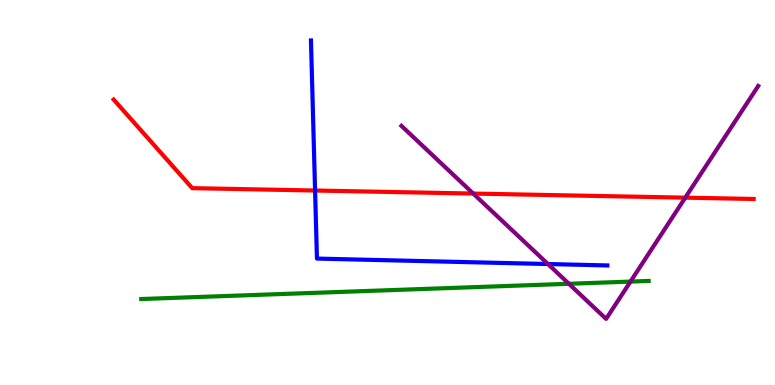[{'lines': ['blue', 'red'], 'intersections': [{'x': 4.07, 'y': 5.05}]}, {'lines': ['green', 'red'], 'intersections': []}, {'lines': ['purple', 'red'], 'intersections': [{'x': 6.11, 'y': 4.97}, {'x': 8.84, 'y': 4.87}]}, {'lines': ['blue', 'green'], 'intersections': []}, {'lines': ['blue', 'purple'], 'intersections': [{'x': 7.07, 'y': 3.14}]}, {'lines': ['green', 'purple'], 'intersections': [{'x': 7.34, 'y': 2.63}, {'x': 8.14, 'y': 2.69}]}]